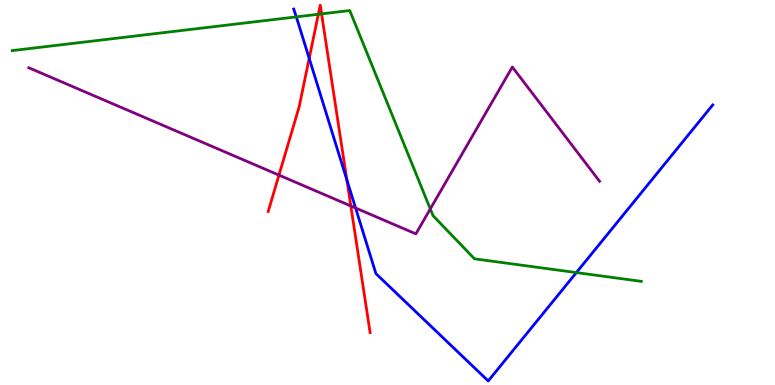[{'lines': ['blue', 'red'], 'intersections': [{'x': 3.99, 'y': 8.48}, {'x': 4.48, 'y': 5.33}]}, {'lines': ['green', 'red'], 'intersections': [{'x': 4.11, 'y': 9.63}, {'x': 4.15, 'y': 9.64}]}, {'lines': ['purple', 'red'], 'intersections': [{'x': 3.6, 'y': 5.45}, {'x': 4.53, 'y': 4.65}]}, {'lines': ['blue', 'green'], 'intersections': [{'x': 3.82, 'y': 9.56}, {'x': 7.44, 'y': 2.92}]}, {'lines': ['blue', 'purple'], 'intersections': [{'x': 4.59, 'y': 4.6}]}, {'lines': ['green', 'purple'], 'intersections': [{'x': 5.55, 'y': 4.57}]}]